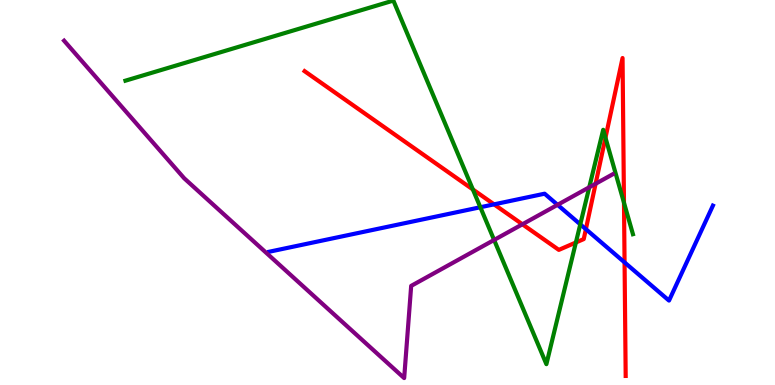[{'lines': ['blue', 'red'], 'intersections': [{'x': 6.37, 'y': 4.69}, {'x': 7.56, 'y': 4.05}, {'x': 8.06, 'y': 3.18}]}, {'lines': ['green', 'red'], 'intersections': [{'x': 6.1, 'y': 5.08}, {'x': 7.43, 'y': 3.7}, {'x': 7.81, 'y': 6.42}, {'x': 8.05, 'y': 4.73}]}, {'lines': ['purple', 'red'], 'intersections': [{'x': 6.74, 'y': 4.17}, {'x': 7.69, 'y': 5.23}]}, {'lines': ['blue', 'green'], 'intersections': [{'x': 6.2, 'y': 4.62}, {'x': 7.49, 'y': 4.17}]}, {'lines': ['blue', 'purple'], 'intersections': [{'x': 7.19, 'y': 4.68}]}, {'lines': ['green', 'purple'], 'intersections': [{'x': 6.38, 'y': 3.77}, {'x': 7.6, 'y': 5.14}]}]